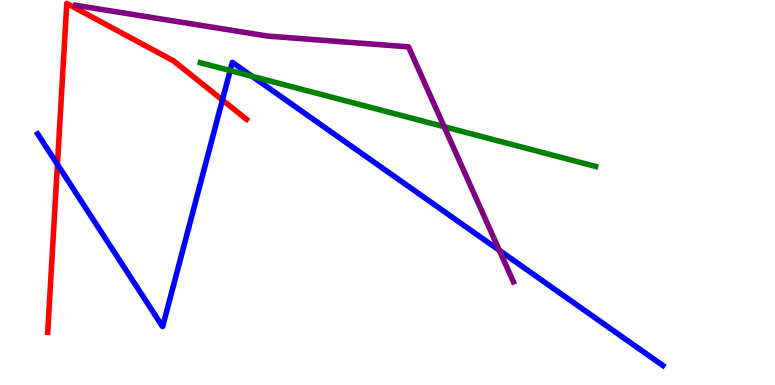[{'lines': ['blue', 'red'], 'intersections': [{'x': 0.741, 'y': 5.73}, {'x': 2.87, 'y': 7.4}]}, {'lines': ['green', 'red'], 'intersections': []}, {'lines': ['purple', 'red'], 'intersections': []}, {'lines': ['blue', 'green'], 'intersections': [{'x': 2.97, 'y': 8.17}, {'x': 3.25, 'y': 8.02}]}, {'lines': ['blue', 'purple'], 'intersections': [{'x': 6.44, 'y': 3.5}]}, {'lines': ['green', 'purple'], 'intersections': [{'x': 5.73, 'y': 6.71}]}]